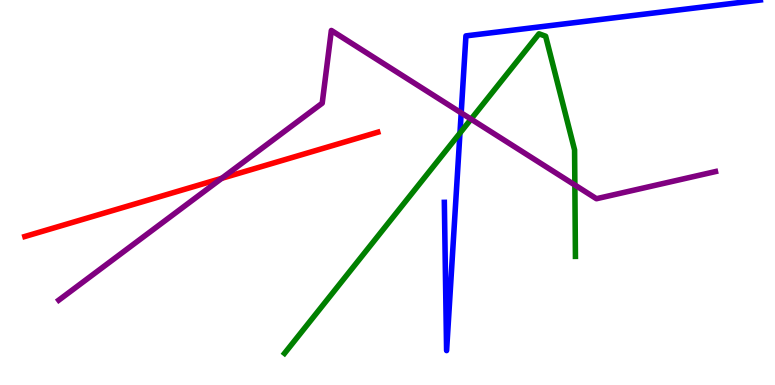[{'lines': ['blue', 'red'], 'intersections': []}, {'lines': ['green', 'red'], 'intersections': []}, {'lines': ['purple', 'red'], 'intersections': [{'x': 2.86, 'y': 5.37}]}, {'lines': ['blue', 'green'], 'intersections': [{'x': 5.93, 'y': 6.54}]}, {'lines': ['blue', 'purple'], 'intersections': [{'x': 5.95, 'y': 7.07}]}, {'lines': ['green', 'purple'], 'intersections': [{'x': 6.08, 'y': 6.91}, {'x': 7.42, 'y': 5.19}]}]